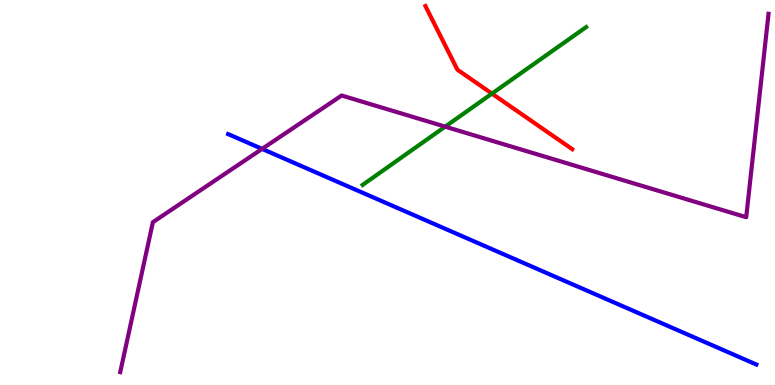[{'lines': ['blue', 'red'], 'intersections': []}, {'lines': ['green', 'red'], 'intersections': [{'x': 6.35, 'y': 7.57}]}, {'lines': ['purple', 'red'], 'intersections': []}, {'lines': ['blue', 'green'], 'intersections': []}, {'lines': ['blue', 'purple'], 'intersections': [{'x': 3.38, 'y': 6.13}]}, {'lines': ['green', 'purple'], 'intersections': [{'x': 5.74, 'y': 6.71}]}]